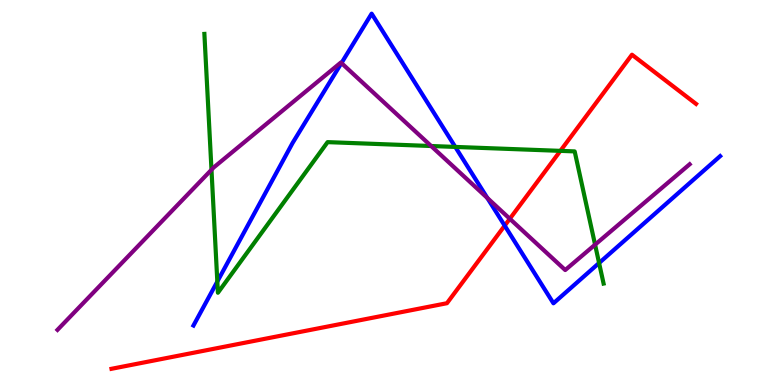[{'lines': ['blue', 'red'], 'intersections': [{'x': 6.51, 'y': 4.14}]}, {'lines': ['green', 'red'], 'intersections': [{'x': 7.23, 'y': 6.08}]}, {'lines': ['purple', 'red'], 'intersections': [{'x': 6.58, 'y': 4.32}]}, {'lines': ['blue', 'green'], 'intersections': [{'x': 2.8, 'y': 2.69}, {'x': 5.87, 'y': 6.18}, {'x': 7.73, 'y': 3.17}]}, {'lines': ['blue', 'purple'], 'intersections': [{'x': 4.41, 'y': 8.36}, {'x': 6.29, 'y': 4.86}]}, {'lines': ['green', 'purple'], 'intersections': [{'x': 2.73, 'y': 5.59}, {'x': 5.56, 'y': 6.21}, {'x': 7.68, 'y': 3.65}]}]